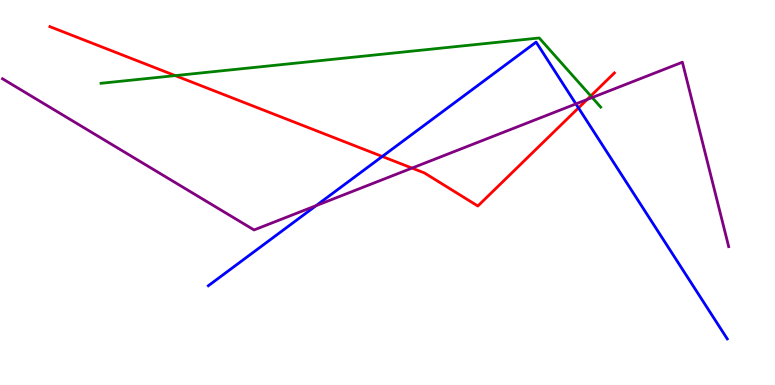[{'lines': ['blue', 'red'], 'intersections': [{'x': 4.93, 'y': 5.94}, {'x': 7.46, 'y': 7.2}]}, {'lines': ['green', 'red'], 'intersections': [{'x': 2.26, 'y': 8.04}, {'x': 7.62, 'y': 7.51}]}, {'lines': ['purple', 'red'], 'intersections': [{'x': 5.32, 'y': 5.63}, {'x': 7.58, 'y': 7.42}]}, {'lines': ['blue', 'green'], 'intersections': []}, {'lines': ['blue', 'purple'], 'intersections': [{'x': 4.08, 'y': 4.66}, {'x': 7.43, 'y': 7.3}]}, {'lines': ['green', 'purple'], 'intersections': [{'x': 7.64, 'y': 7.47}]}]